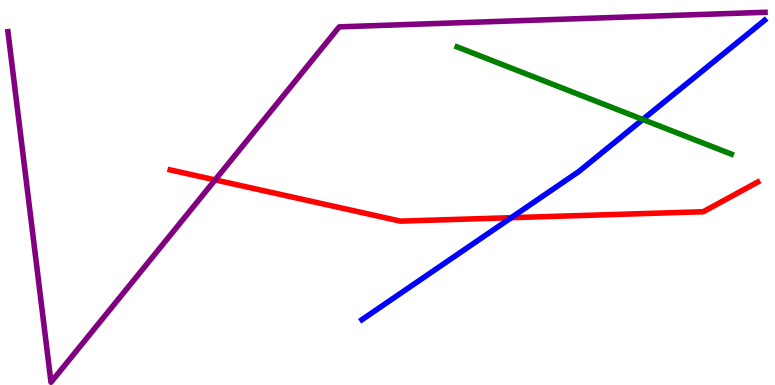[{'lines': ['blue', 'red'], 'intersections': [{'x': 6.6, 'y': 4.35}]}, {'lines': ['green', 'red'], 'intersections': []}, {'lines': ['purple', 'red'], 'intersections': [{'x': 2.78, 'y': 5.33}]}, {'lines': ['blue', 'green'], 'intersections': [{'x': 8.29, 'y': 6.9}]}, {'lines': ['blue', 'purple'], 'intersections': []}, {'lines': ['green', 'purple'], 'intersections': []}]